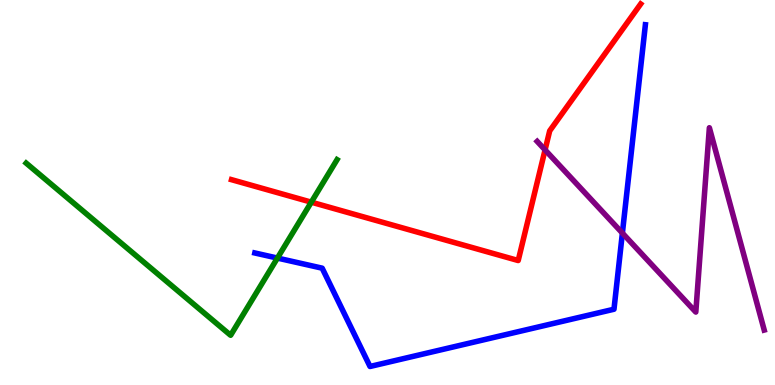[{'lines': ['blue', 'red'], 'intersections': []}, {'lines': ['green', 'red'], 'intersections': [{'x': 4.02, 'y': 4.75}]}, {'lines': ['purple', 'red'], 'intersections': [{'x': 7.03, 'y': 6.11}]}, {'lines': ['blue', 'green'], 'intersections': [{'x': 3.58, 'y': 3.3}]}, {'lines': ['blue', 'purple'], 'intersections': [{'x': 8.03, 'y': 3.95}]}, {'lines': ['green', 'purple'], 'intersections': []}]